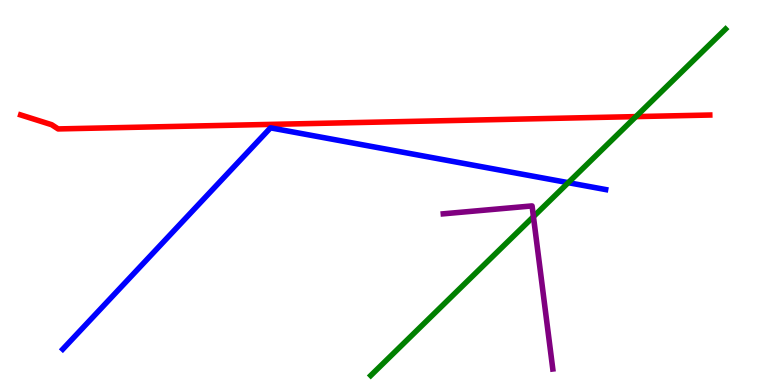[{'lines': ['blue', 'red'], 'intersections': []}, {'lines': ['green', 'red'], 'intersections': [{'x': 8.21, 'y': 6.97}]}, {'lines': ['purple', 'red'], 'intersections': []}, {'lines': ['blue', 'green'], 'intersections': [{'x': 7.33, 'y': 5.26}]}, {'lines': ['blue', 'purple'], 'intersections': []}, {'lines': ['green', 'purple'], 'intersections': [{'x': 6.88, 'y': 4.37}]}]